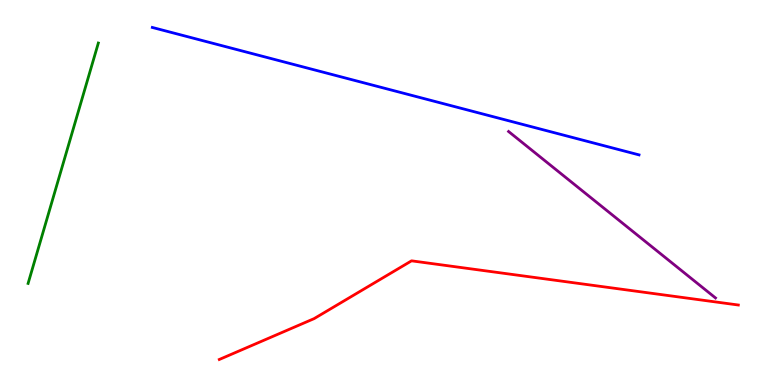[{'lines': ['blue', 'red'], 'intersections': []}, {'lines': ['green', 'red'], 'intersections': []}, {'lines': ['purple', 'red'], 'intersections': []}, {'lines': ['blue', 'green'], 'intersections': []}, {'lines': ['blue', 'purple'], 'intersections': []}, {'lines': ['green', 'purple'], 'intersections': []}]